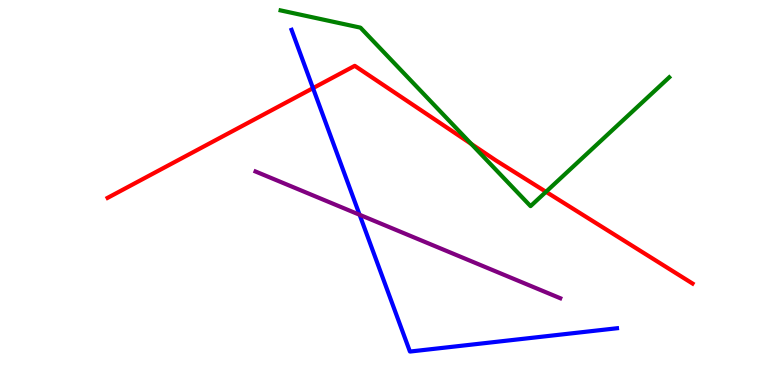[{'lines': ['blue', 'red'], 'intersections': [{'x': 4.04, 'y': 7.71}]}, {'lines': ['green', 'red'], 'intersections': [{'x': 6.08, 'y': 6.26}, {'x': 7.05, 'y': 5.02}]}, {'lines': ['purple', 'red'], 'intersections': []}, {'lines': ['blue', 'green'], 'intersections': []}, {'lines': ['blue', 'purple'], 'intersections': [{'x': 4.64, 'y': 4.42}]}, {'lines': ['green', 'purple'], 'intersections': []}]